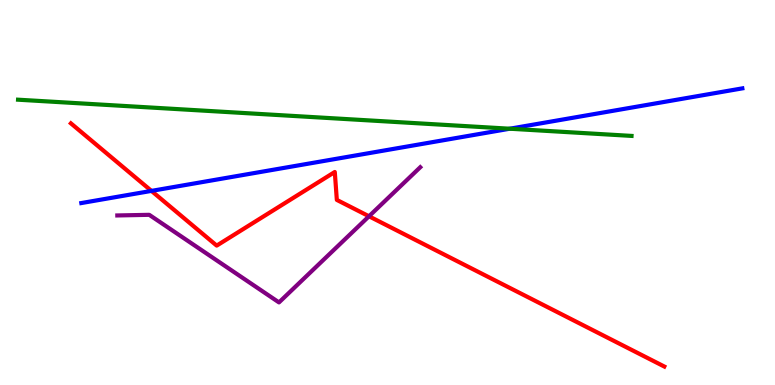[{'lines': ['blue', 'red'], 'intersections': [{'x': 1.95, 'y': 5.04}]}, {'lines': ['green', 'red'], 'intersections': []}, {'lines': ['purple', 'red'], 'intersections': [{'x': 4.76, 'y': 4.38}]}, {'lines': ['blue', 'green'], 'intersections': [{'x': 6.58, 'y': 6.66}]}, {'lines': ['blue', 'purple'], 'intersections': []}, {'lines': ['green', 'purple'], 'intersections': []}]